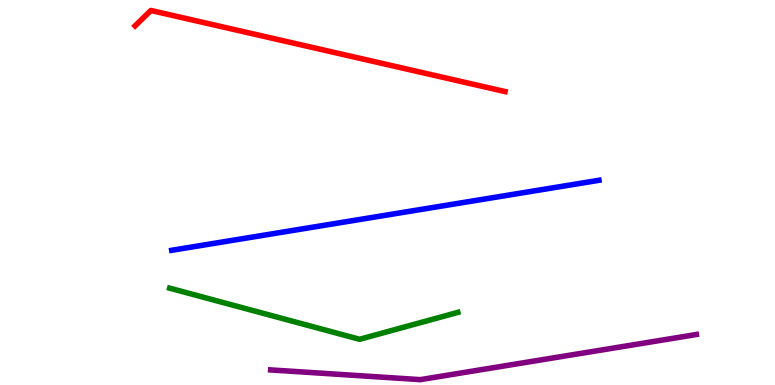[{'lines': ['blue', 'red'], 'intersections': []}, {'lines': ['green', 'red'], 'intersections': []}, {'lines': ['purple', 'red'], 'intersections': []}, {'lines': ['blue', 'green'], 'intersections': []}, {'lines': ['blue', 'purple'], 'intersections': []}, {'lines': ['green', 'purple'], 'intersections': []}]